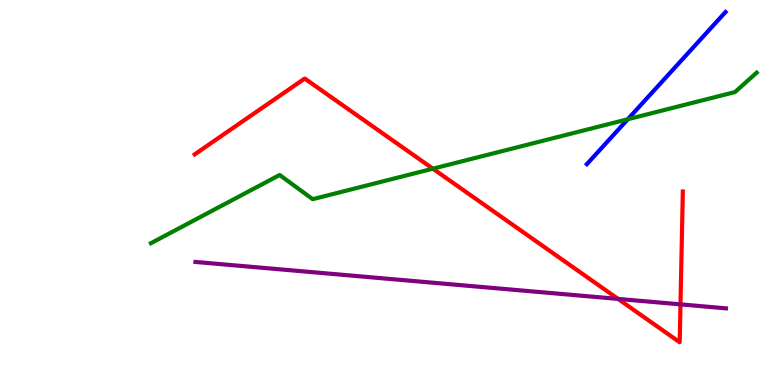[{'lines': ['blue', 'red'], 'intersections': []}, {'lines': ['green', 'red'], 'intersections': [{'x': 5.59, 'y': 5.62}]}, {'lines': ['purple', 'red'], 'intersections': [{'x': 7.97, 'y': 2.24}, {'x': 8.78, 'y': 2.09}]}, {'lines': ['blue', 'green'], 'intersections': [{'x': 8.1, 'y': 6.9}]}, {'lines': ['blue', 'purple'], 'intersections': []}, {'lines': ['green', 'purple'], 'intersections': []}]